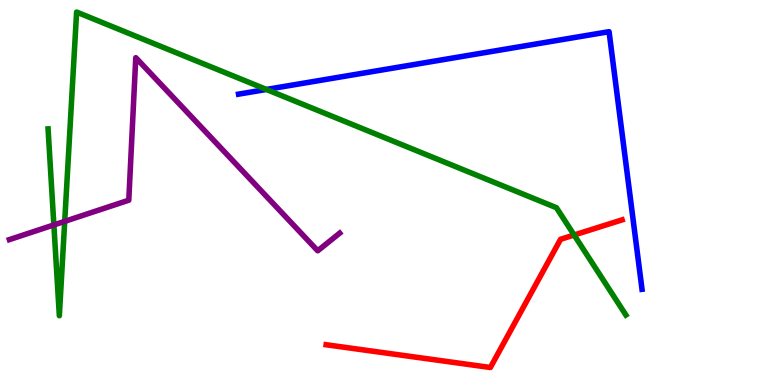[{'lines': ['blue', 'red'], 'intersections': []}, {'lines': ['green', 'red'], 'intersections': [{'x': 7.41, 'y': 3.9}]}, {'lines': ['purple', 'red'], 'intersections': []}, {'lines': ['blue', 'green'], 'intersections': [{'x': 3.44, 'y': 7.68}]}, {'lines': ['blue', 'purple'], 'intersections': []}, {'lines': ['green', 'purple'], 'intersections': [{'x': 0.695, 'y': 4.16}, {'x': 0.835, 'y': 4.25}]}]